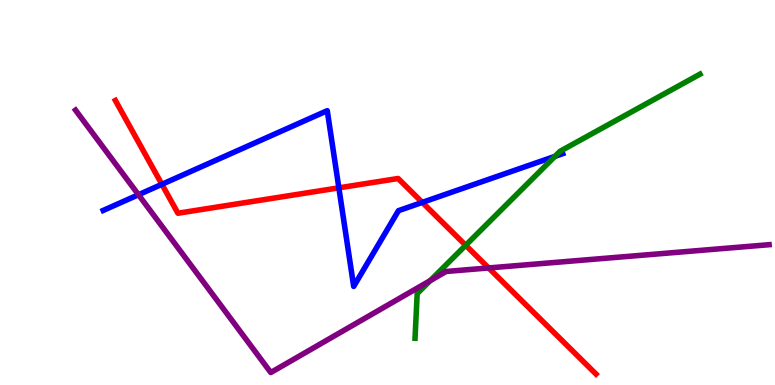[{'lines': ['blue', 'red'], 'intersections': [{'x': 2.09, 'y': 5.21}, {'x': 4.37, 'y': 5.12}, {'x': 5.45, 'y': 4.74}]}, {'lines': ['green', 'red'], 'intersections': [{'x': 6.01, 'y': 3.63}]}, {'lines': ['purple', 'red'], 'intersections': [{'x': 6.3, 'y': 3.04}]}, {'lines': ['blue', 'green'], 'intersections': [{'x': 7.16, 'y': 5.94}]}, {'lines': ['blue', 'purple'], 'intersections': [{'x': 1.79, 'y': 4.94}]}, {'lines': ['green', 'purple'], 'intersections': [{'x': 5.55, 'y': 2.71}]}]